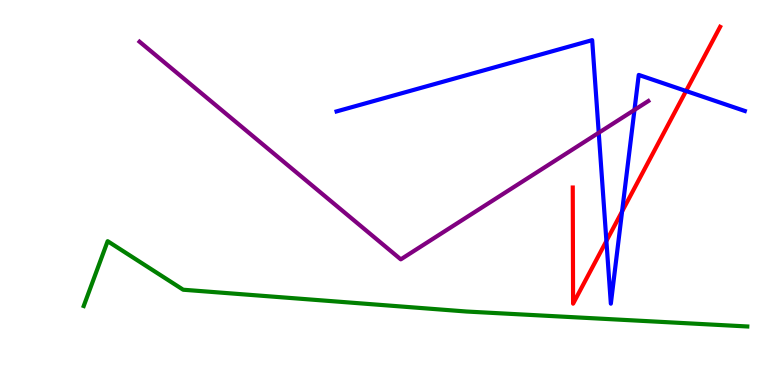[{'lines': ['blue', 'red'], 'intersections': [{'x': 7.82, 'y': 3.74}, {'x': 8.03, 'y': 4.51}, {'x': 8.85, 'y': 7.64}]}, {'lines': ['green', 'red'], 'intersections': []}, {'lines': ['purple', 'red'], 'intersections': []}, {'lines': ['blue', 'green'], 'intersections': []}, {'lines': ['blue', 'purple'], 'intersections': [{'x': 7.73, 'y': 6.55}, {'x': 8.19, 'y': 7.15}]}, {'lines': ['green', 'purple'], 'intersections': []}]